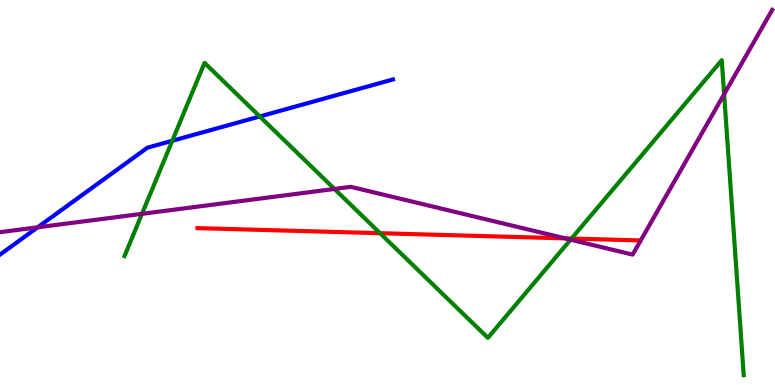[{'lines': ['blue', 'red'], 'intersections': []}, {'lines': ['green', 'red'], 'intersections': [{'x': 4.9, 'y': 3.94}, {'x': 7.37, 'y': 3.8}]}, {'lines': ['purple', 'red'], 'intersections': [{'x': 7.29, 'y': 3.81}]}, {'lines': ['blue', 'green'], 'intersections': [{'x': 2.22, 'y': 6.34}, {'x': 3.35, 'y': 6.98}]}, {'lines': ['blue', 'purple'], 'intersections': [{'x': 0.486, 'y': 4.1}]}, {'lines': ['green', 'purple'], 'intersections': [{'x': 1.83, 'y': 4.45}, {'x': 4.32, 'y': 5.09}, {'x': 7.36, 'y': 3.77}, {'x': 9.34, 'y': 7.55}]}]